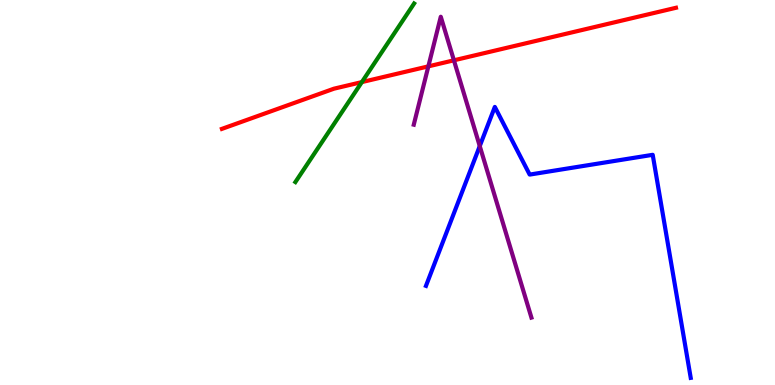[{'lines': ['blue', 'red'], 'intersections': []}, {'lines': ['green', 'red'], 'intersections': [{'x': 4.67, 'y': 7.87}]}, {'lines': ['purple', 'red'], 'intersections': [{'x': 5.53, 'y': 8.28}, {'x': 5.86, 'y': 8.43}]}, {'lines': ['blue', 'green'], 'intersections': []}, {'lines': ['blue', 'purple'], 'intersections': [{'x': 6.19, 'y': 6.21}]}, {'lines': ['green', 'purple'], 'intersections': []}]